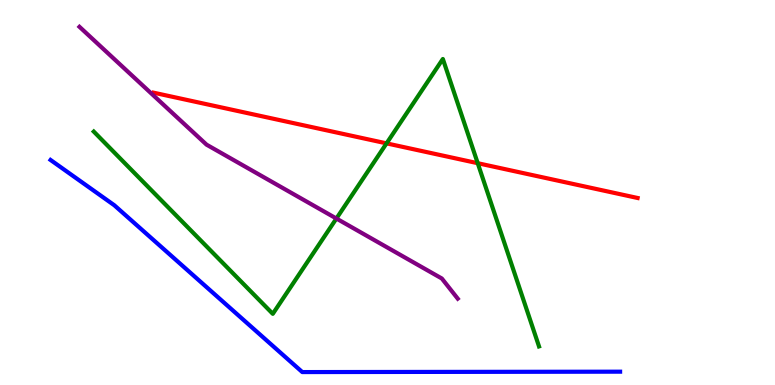[{'lines': ['blue', 'red'], 'intersections': []}, {'lines': ['green', 'red'], 'intersections': [{'x': 4.99, 'y': 6.28}, {'x': 6.16, 'y': 5.76}]}, {'lines': ['purple', 'red'], 'intersections': []}, {'lines': ['blue', 'green'], 'intersections': []}, {'lines': ['blue', 'purple'], 'intersections': []}, {'lines': ['green', 'purple'], 'intersections': [{'x': 4.34, 'y': 4.32}]}]